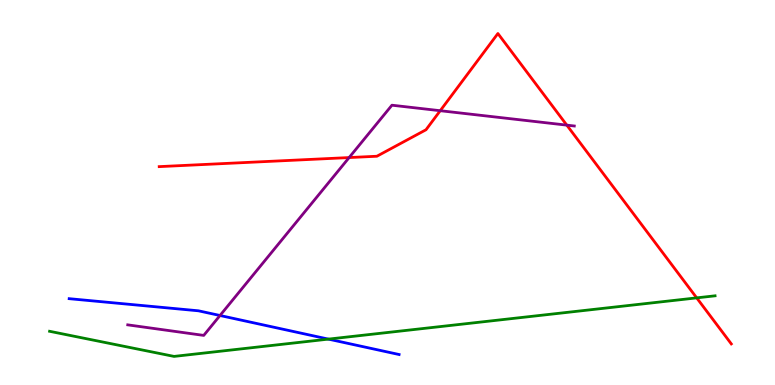[{'lines': ['blue', 'red'], 'intersections': []}, {'lines': ['green', 'red'], 'intersections': [{'x': 8.99, 'y': 2.26}]}, {'lines': ['purple', 'red'], 'intersections': [{'x': 4.5, 'y': 5.91}, {'x': 5.68, 'y': 7.12}, {'x': 7.31, 'y': 6.75}]}, {'lines': ['blue', 'green'], 'intersections': [{'x': 4.24, 'y': 1.19}]}, {'lines': ['blue', 'purple'], 'intersections': [{'x': 2.84, 'y': 1.81}]}, {'lines': ['green', 'purple'], 'intersections': []}]